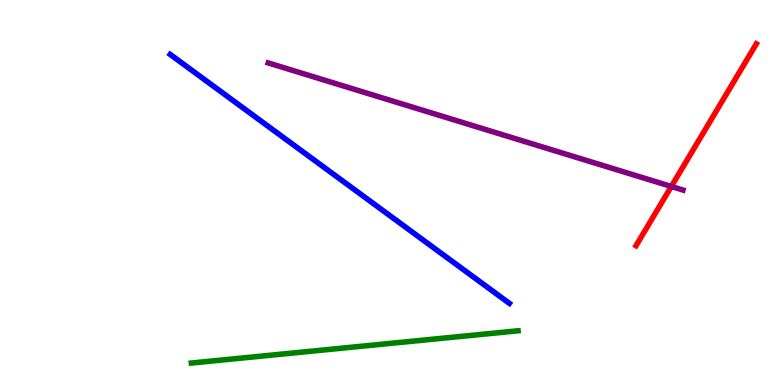[{'lines': ['blue', 'red'], 'intersections': []}, {'lines': ['green', 'red'], 'intersections': []}, {'lines': ['purple', 'red'], 'intersections': [{'x': 8.66, 'y': 5.16}]}, {'lines': ['blue', 'green'], 'intersections': []}, {'lines': ['blue', 'purple'], 'intersections': []}, {'lines': ['green', 'purple'], 'intersections': []}]